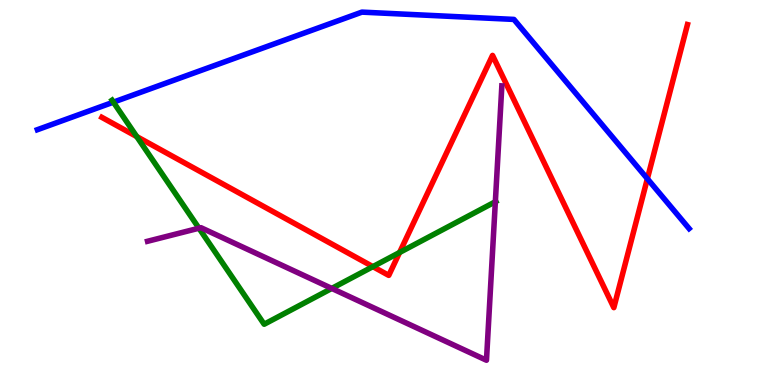[{'lines': ['blue', 'red'], 'intersections': [{'x': 8.35, 'y': 5.36}]}, {'lines': ['green', 'red'], 'intersections': [{'x': 1.76, 'y': 6.45}, {'x': 4.81, 'y': 3.07}, {'x': 5.16, 'y': 3.44}]}, {'lines': ['purple', 'red'], 'intersections': []}, {'lines': ['blue', 'green'], 'intersections': [{'x': 1.46, 'y': 7.35}]}, {'lines': ['blue', 'purple'], 'intersections': []}, {'lines': ['green', 'purple'], 'intersections': [{'x': 2.57, 'y': 4.07}, {'x': 4.28, 'y': 2.51}, {'x': 6.39, 'y': 4.76}]}]